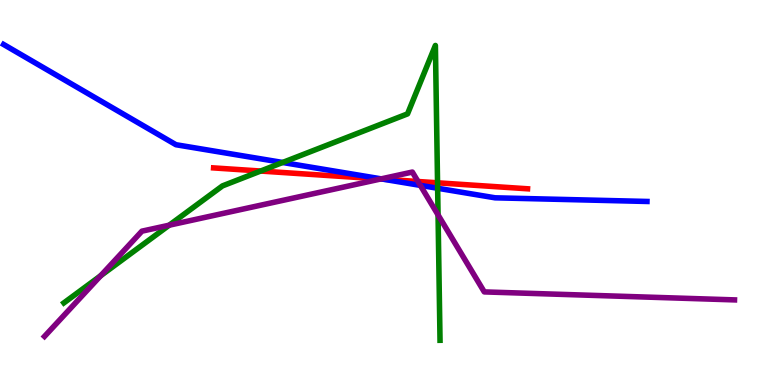[{'lines': ['blue', 'red'], 'intersections': [{'x': 4.94, 'y': 5.35}]}, {'lines': ['green', 'red'], 'intersections': [{'x': 3.36, 'y': 5.56}, {'x': 5.65, 'y': 5.25}]}, {'lines': ['purple', 'red'], 'intersections': [{'x': 4.91, 'y': 5.35}, {'x': 5.39, 'y': 5.29}]}, {'lines': ['blue', 'green'], 'intersections': [{'x': 3.65, 'y': 5.78}, {'x': 5.65, 'y': 5.11}]}, {'lines': ['blue', 'purple'], 'intersections': [{'x': 4.92, 'y': 5.35}, {'x': 5.42, 'y': 5.18}]}, {'lines': ['green', 'purple'], 'intersections': [{'x': 1.3, 'y': 2.84}, {'x': 2.18, 'y': 4.15}, {'x': 5.65, 'y': 4.42}]}]